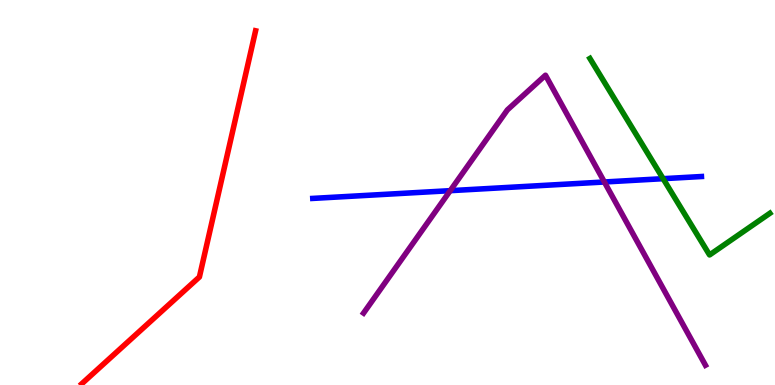[{'lines': ['blue', 'red'], 'intersections': []}, {'lines': ['green', 'red'], 'intersections': []}, {'lines': ['purple', 'red'], 'intersections': []}, {'lines': ['blue', 'green'], 'intersections': [{'x': 8.56, 'y': 5.36}]}, {'lines': ['blue', 'purple'], 'intersections': [{'x': 5.81, 'y': 5.05}, {'x': 7.8, 'y': 5.27}]}, {'lines': ['green', 'purple'], 'intersections': []}]